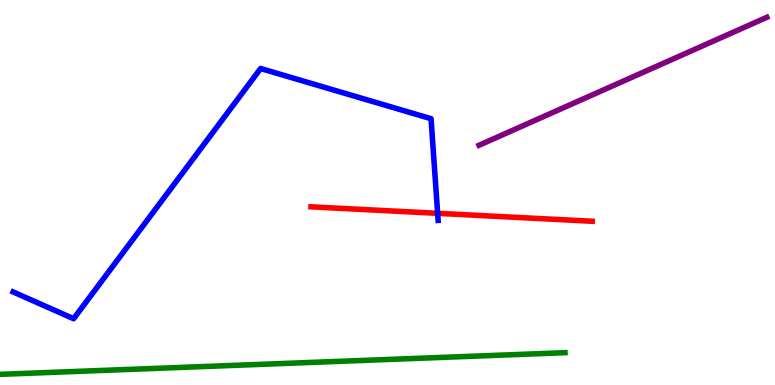[{'lines': ['blue', 'red'], 'intersections': [{'x': 5.65, 'y': 4.46}]}, {'lines': ['green', 'red'], 'intersections': []}, {'lines': ['purple', 'red'], 'intersections': []}, {'lines': ['blue', 'green'], 'intersections': []}, {'lines': ['blue', 'purple'], 'intersections': []}, {'lines': ['green', 'purple'], 'intersections': []}]